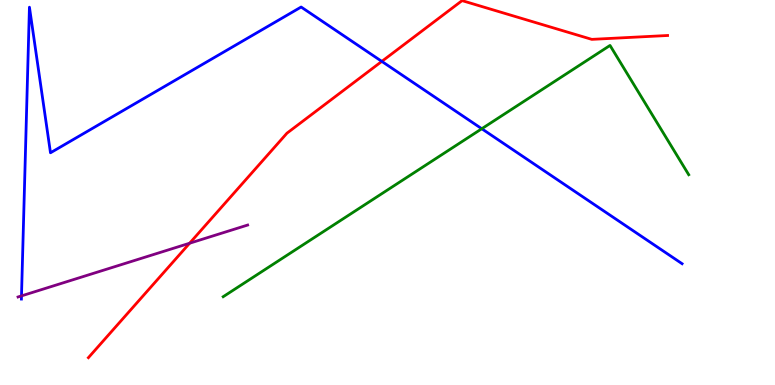[{'lines': ['blue', 'red'], 'intersections': [{'x': 4.93, 'y': 8.41}]}, {'lines': ['green', 'red'], 'intersections': []}, {'lines': ['purple', 'red'], 'intersections': [{'x': 2.45, 'y': 3.68}]}, {'lines': ['blue', 'green'], 'intersections': [{'x': 6.22, 'y': 6.66}]}, {'lines': ['blue', 'purple'], 'intersections': [{'x': 0.277, 'y': 2.31}]}, {'lines': ['green', 'purple'], 'intersections': []}]